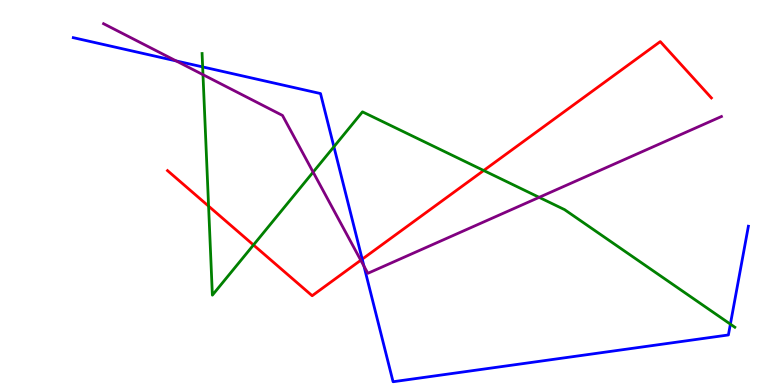[{'lines': ['blue', 'red'], 'intersections': [{'x': 4.67, 'y': 3.27}]}, {'lines': ['green', 'red'], 'intersections': [{'x': 2.69, 'y': 4.65}, {'x': 3.27, 'y': 3.64}, {'x': 6.24, 'y': 5.57}]}, {'lines': ['purple', 'red'], 'intersections': [{'x': 4.66, 'y': 3.24}]}, {'lines': ['blue', 'green'], 'intersections': [{'x': 2.61, 'y': 8.26}, {'x': 4.31, 'y': 6.19}, {'x': 9.42, 'y': 1.58}]}, {'lines': ['blue', 'purple'], 'intersections': [{'x': 2.27, 'y': 8.42}, {'x': 4.7, 'y': 3.09}]}, {'lines': ['green', 'purple'], 'intersections': [{'x': 2.62, 'y': 8.06}, {'x': 4.04, 'y': 5.53}, {'x': 6.96, 'y': 4.87}]}]